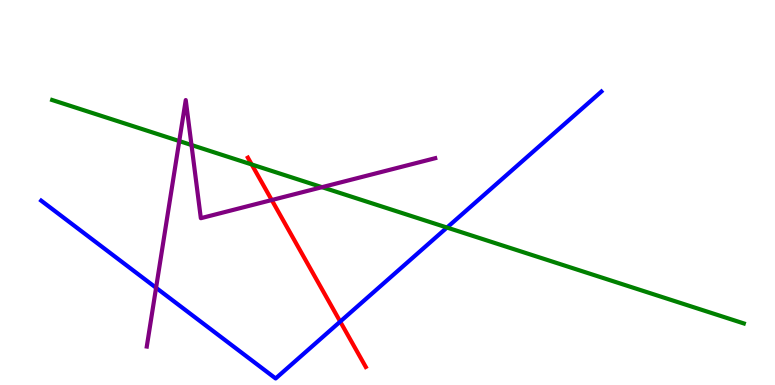[{'lines': ['blue', 'red'], 'intersections': [{'x': 4.39, 'y': 1.65}]}, {'lines': ['green', 'red'], 'intersections': [{'x': 3.25, 'y': 5.73}]}, {'lines': ['purple', 'red'], 'intersections': [{'x': 3.51, 'y': 4.8}]}, {'lines': ['blue', 'green'], 'intersections': [{'x': 5.77, 'y': 4.09}]}, {'lines': ['blue', 'purple'], 'intersections': [{'x': 2.01, 'y': 2.53}]}, {'lines': ['green', 'purple'], 'intersections': [{'x': 2.31, 'y': 6.34}, {'x': 2.47, 'y': 6.23}, {'x': 4.15, 'y': 5.14}]}]